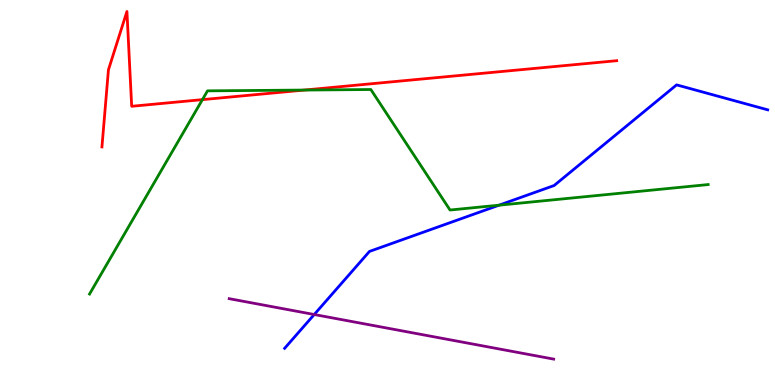[{'lines': ['blue', 'red'], 'intersections': []}, {'lines': ['green', 'red'], 'intersections': [{'x': 2.61, 'y': 7.41}, {'x': 3.93, 'y': 7.66}]}, {'lines': ['purple', 'red'], 'intersections': []}, {'lines': ['blue', 'green'], 'intersections': [{'x': 6.44, 'y': 4.67}]}, {'lines': ['blue', 'purple'], 'intersections': [{'x': 4.05, 'y': 1.83}]}, {'lines': ['green', 'purple'], 'intersections': []}]